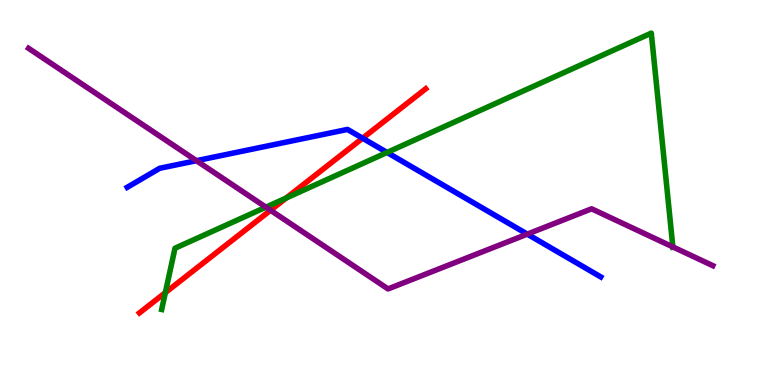[{'lines': ['blue', 'red'], 'intersections': [{'x': 4.68, 'y': 6.41}]}, {'lines': ['green', 'red'], 'intersections': [{'x': 2.13, 'y': 2.4}, {'x': 3.69, 'y': 4.86}]}, {'lines': ['purple', 'red'], 'intersections': [{'x': 3.49, 'y': 4.54}]}, {'lines': ['blue', 'green'], 'intersections': [{'x': 4.99, 'y': 6.04}]}, {'lines': ['blue', 'purple'], 'intersections': [{'x': 2.53, 'y': 5.83}, {'x': 6.8, 'y': 3.92}]}, {'lines': ['green', 'purple'], 'intersections': [{'x': 3.43, 'y': 4.62}, {'x': 8.68, 'y': 3.59}]}]